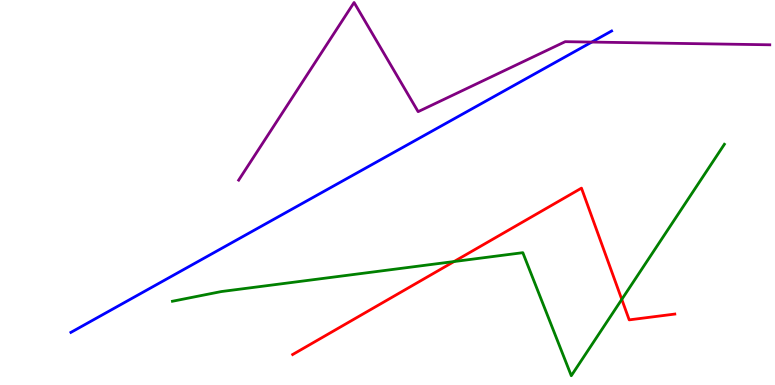[{'lines': ['blue', 'red'], 'intersections': []}, {'lines': ['green', 'red'], 'intersections': [{'x': 5.86, 'y': 3.21}, {'x': 8.02, 'y': 2.22}]}, {'lines': ['purple', 'red'], 'intersections': []}, {'lines': ['blue', 'green'], 'intersections': []}, {'lines': ['blue', 'purple'], 'intersections': [{'x': 7.64, 'y': 8.91}]}, {'lines': ['green', 'purple'], 'intersections': []}]